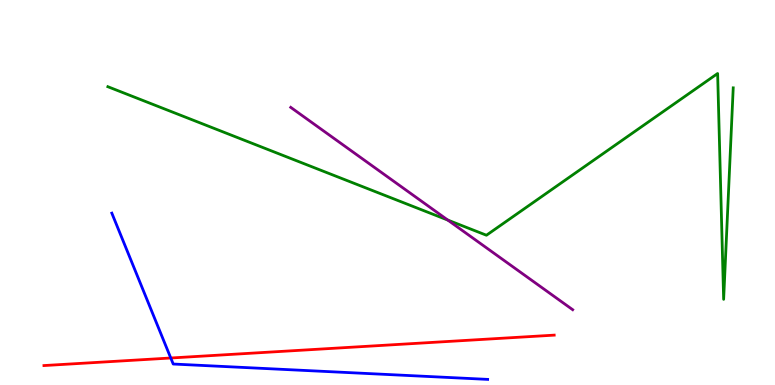[{'lines': ['blue', 'red'], 'intersections': [{'x': 2.2, 'y': 0.701}]}, {'lines': ['green', 'red'], 'intersections': []}, {'lines': ['purple', 'red'], 'intersections': []}, {'lines': ['blue', 'green'], 'intersections': []}, {'lines': ['blue', 'purple'], 'intersections': []}, {'lines': ['green', 'purple'], 'intersections': [{'x': 5.78, 'y': 4.28}]}]